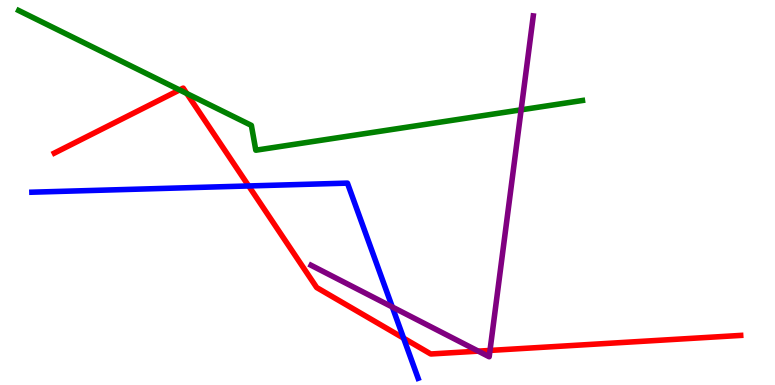[{'lines': ['blue', 'red'], 'intersections': [{'x': 3.21, 'y': 5.17}, {'x': 5.21, 'y': 1.22}]}, {'lines': ['green', 'red'], 'intersections': [{'x': 2.32, 'y': 7.66}, {'x': 2.41, 'y': 7.57}]}, {'lines': ['purple', 'red'], 'intersections': [{'x': 6.17, 'y': 0.879}, {'x': 6.32, 'y': 0.898}]}, {'lines': ['blue', 'green'], 'intersections': []}, {'lines': ['blue', 'purple'], 'intersections': [{'x': 5.06, 'y': 2.03}]}, {'lines': ['green', 'purple'], 'intersections': [{'x': 6.72, 'y': 7.15}]}]